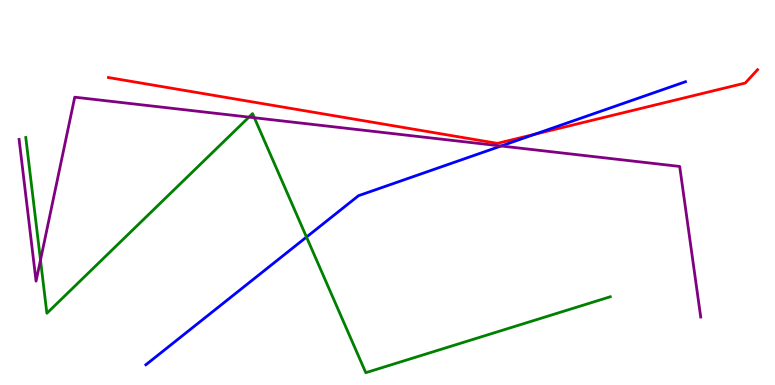[{'lines': ['blue', 'red'], 'intersections': [{'x': 6.9, 'y': 6.51}]}, {'lines': ['green', 'red'], 'intersections': []}, {'lines': ['purple', 'red'], 'intersections': []}, {'lines': ['blue', 'green'], 'intersections': [{'x': 3.95, 'y': 3.84}]}, {'lines': ['blue', 'purple'], 'intersections': [{'x': 6.47, 'y': 6.21}]}, {'lines': ['green', 'purple'], 'intersections': [{'x': 0.522, 'y': 3.25}, {'x': 3.21, 'y': 6.96}, {'x': 3.28, 'y': 6.94}]}]